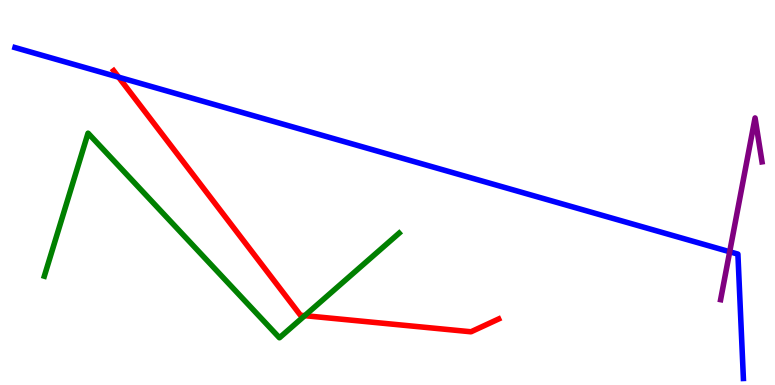[{'lines': ['blue', 'red'], 'intersections': [{'x': 1.53, 'y': 8.0}]}, {'lines': ['green', 'red'], 'intersections': [{'x': 3.93, 'y': 1.8}]}, {'lines': ['purple', 'red'], 'intersections': []}, {'lines': ['blue', 'green'], 'intersections': []}, {'lines': ['blue', 'purple'], 'intersections': [{'x': 9.42, 'y': 3.46}]}, {'lines': ['green', 'purple'], 'intersections': []}]